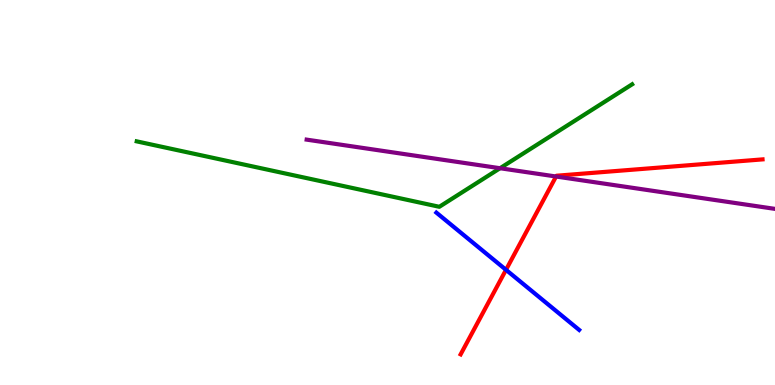[{'lines': ['blue', 'red'], 'intersections': [{'x': 6.53, 'y': 2.99}]}, {'lines': ['green', 'red'], 'intersections': []}, {'lines': ['purple', 'red'], 'intersections': [{'x': 7.17, 'y': 5.42}]}, {'lines': ['blue', 'green'], 'intersections': []}, {'lines': ['blue', 'purple'], 'intersections': []}, {'lines': ['green', 'purple'], 'intersections': [{'x': 6.45, 'y': 5.63}]}]